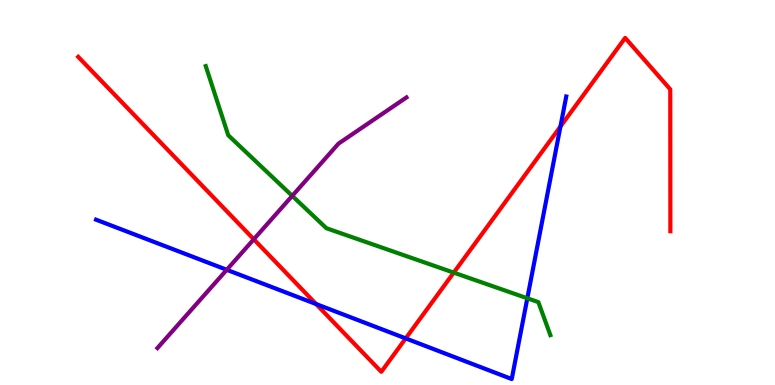[{'lines': ['blue', 'red'], 'intersections': [{'x': 4.08, 'y': 2.1}, {'x': 5.23, 'y': 1.21}, {'x': 7.23, 'y': 6.71}]}, {'lines': ['green', 'red'], 'intersections': [{'x': 5.85, 'y': 2.92}]}, {'lines': ['purple', 'red'], 'intersections': [{'x': 3.27, 'y': 3.78}]}, {'lines': ['blue', 'green'], 'intersections': [{'x': 6.8, 'y': 2.25}]}, {'lines': ['blue', 'purple'], 'intersections': [{'x': 2.93, 'y': 2.99}]}, {'lines': ['green', 'purple'], 'intersections': [{'x': 3.77, 'y': 4.91}]}]